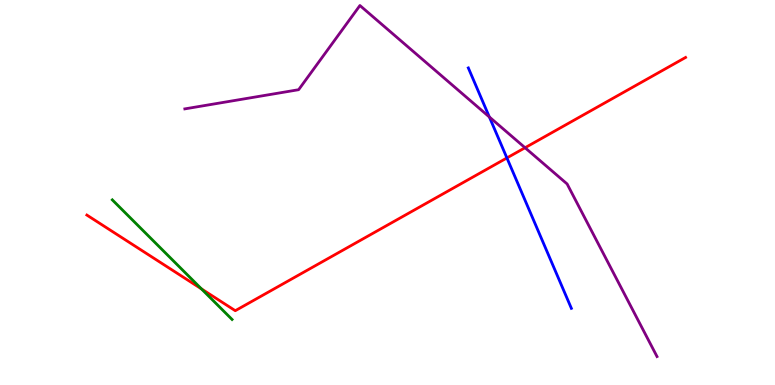[{'lines': ['blue', 'red'], 'intersections': [{'x': 6.54, 'y': 5.9}]}, {'lines': ['green', 'red'], 'intersections': [{'x': 2.6, 'y': 2.5}]}, {'lines': ['purple', 'red'], 'intersections': [{'x': 6.77, 'y': 6.16}]}, {'lines': ['blue', 'green'], 'intersections': []}, {'lines': ['blue', 'purple'], 'intersections': [{'x': 6.31, 'y': 6.96}]}, {'lines': ['green', 'purple'], 'intersections': []}]